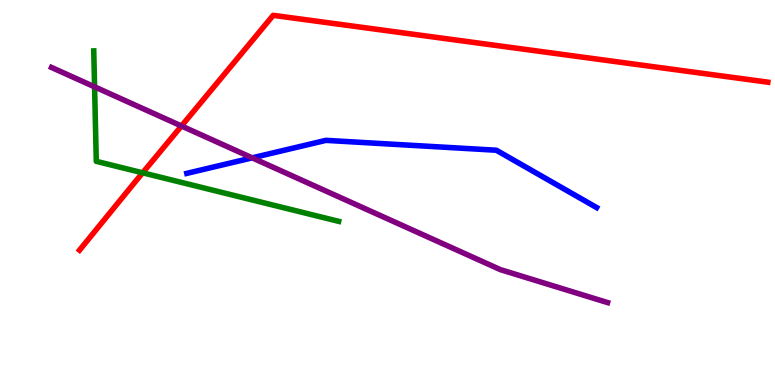[{'lines': ['blue', 'red'], 'intersections': []}, {'lines': ['green', 'red'], 'intersections': [{'x': 1.84, 'y': 5.51}]}, {'lines': ['purple', 'red'], 'intersections': [{'x': 2.34, 'y': 6.73}]}, {'lines': ['blue', 'green'], 'intersections': []}, {'lines': ['blue', 'purple'], 'intersections': [{'x': 3.25, 'y': 5.9}]}, {'lines': ['green', 'purple'], 'intersections': [{'x': 1.22, 'y': 7.74}]}]